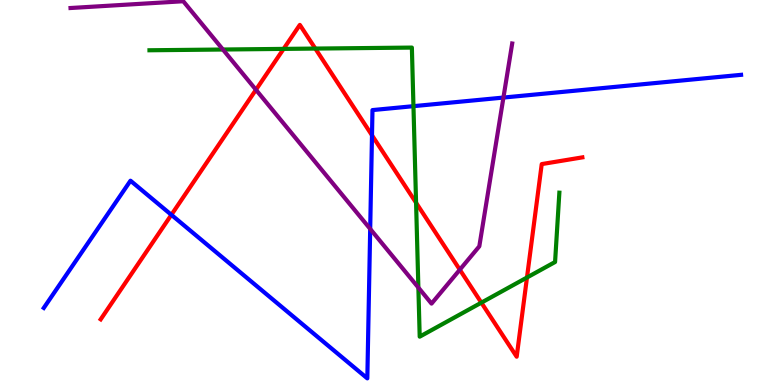[{'lines': ['blue', 'red'], 'intersections': [{'x': 2.21, 'y': 4.42}, {'x': 4.8, 'y': 6.49}]}, {'lines': ['green', 'red'], 'intersections': [{'x': 3.66, 'y': 8.73}, {'x': 4.07, 'y': 8.74}, {'x': 5.37, 'y': 4.73}, {'x': 6.21, 'y': 2.14}, {'x': 6.8, 'y': 2.79}]}, {'lines': ['purple', 'red'], 'intersections': [{'x': 3.3, 'y': 7.67}, {'x': 5.93, 'y': 2.99}]}, {'lines': ['blue', 'green'], 'intersections': [{'x': 5.33, 'y': 7.24}]}, {'lines': ['blue', 'purple'], 'intersections': [{'x': 4.78, 'y': 4.05}, {'x': 6.5, 'y': 7.47}]}, {'lines': ['green', 'purple'], 'intersections': [{'x': 2.88, 'y': 8.71}, {'x': 5.4, 'y': 2.53}]}]